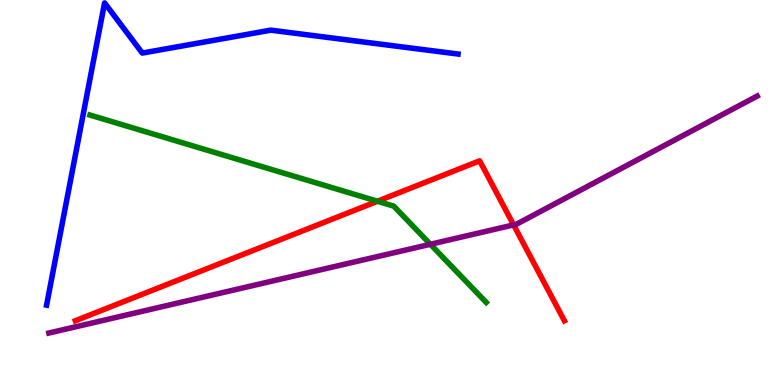[{'lines': ['blue', 'red'], 'intersections': []}, {'lines': ['green', 'red'], 'intersections': [{'x': 4.87, 'y': 4.77}]}, {'lines': ['purple', 'red'], 'intersections': [{'x': 6.63, 'y': 4.16}]}, {'lines': ['blue', 'green'], 'intersections': []}, {'lines': ['blue', 'purple'], 'intersections': []}, {'lines': ['green', 'purple'], 'intersections': [{'x': 5.55, 'y': 3.66}]}]